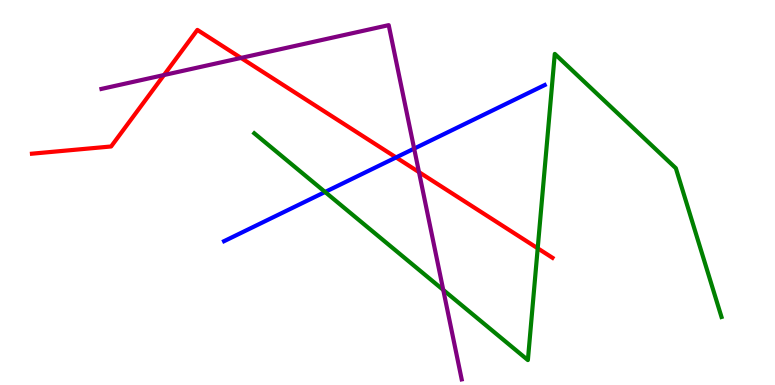[{'lines': ['blue', 'red'], 'intersections': [{'x': 5.11, 'y': 5.91}]}, {'lines': ['green', 'red'], 'intersections': [{'x': 6.94, 'y': 3.55}]}, {'lines': ['purple', 'red'], 'intersections': [{'x': 2.12, 'y': 8.05}, {'x': 3.11, 'y': 8.5}, {'x': 5.41, 'y': 5.53}]}, {'lines': ['blue', 'green'], 'intersections': [{'x': 4.19, 'y': 5.01}]}, {'lines': ['blue', 'purple'], 'intersections': [{'x': 5.34, 'y': 6.14}]}, {'lines': ['green', 'purple'], 'intersections': [{'x': 5.72, 'y': 2.47}]}]